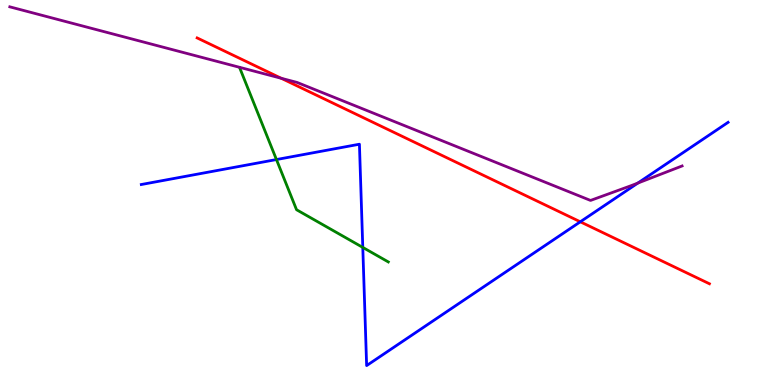[{'lines': ['blue', 'red'], 'intersections': [{'x': 7.49, 'y': 4.24}]}, {'lines': ['green', 'red'], 'intersections': []}, {'lines': ['purple', 'red'], 'intersections': [{'x': 3.63, 'y': 7.97}]}, {'lines': ['blue', 'green'], 'intersections': [{'x': 3.57, 'y': 5.86}, {'x': 4.68, 'y': 3.57}]}, {'lines': ['blue', 'purple'], 'intersections': [{'x': 8.23, 'y': 5.25}]}, {'lines': ['green', 'purple'], 'intersections': []}]